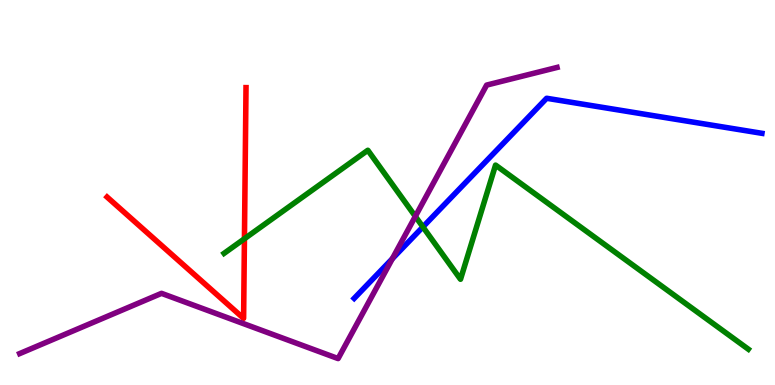[{'lines': ['blue', 'red'], 'intersections': []}, {'lines': ['green', 'red'], 'intersections': [{'x': 3.15, 'y': 3.8}]}, {'lines': ['purple', 'red'], 'intersections': []}, {'lines': ['blue', 'green'], 'intersections': [{'x': 5.46, 'y': 4.11}]}, {'lines': ['blue', 'purple'], 'intersections': [{'x': 5.06, 'y': 3.28}]}, {'lines': ['green', 'purple'], 'intersections': [{'x': 5.36, 'y': 4.38}]}]